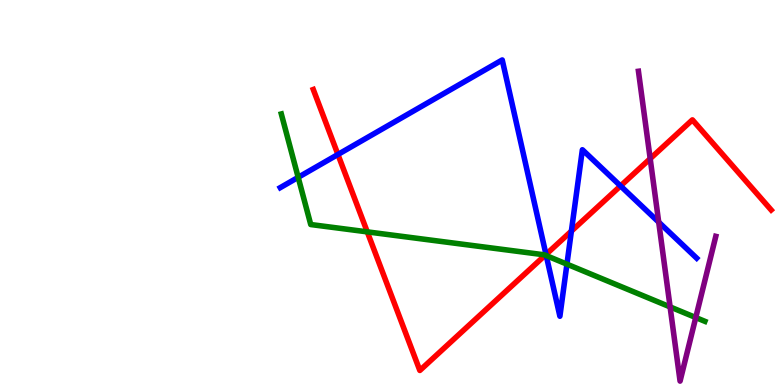[{'lines': ['blue', 'red'], 'intersections': [{'x': 4.36, 'y': 5.99}, {'x': 7.05, 'y': 3.39}, {'x': 7.37, 'y': 4.0}, {'x': 8.01, 'y': 5.17}]}, {'lines': ['green', 'red'], 'intersections': [{'x': 4.74, 'y': 3.98}, {'x': 7.04, 'y': 3.37}]}, {'lines': ['purple', 'red'], 'intersections': [{'x': 8.39, 'y': 5.88}]}, {'lines': ['blue', 'green'], 'intersections': [{'x': 3.85, 'y': 5.39}, {'x': 7.05, 'y': 3.36}, {'x': 7.32, 'y': 3.14}]}, {'lines': ['blue', 'purple'], 'intersections': [{'x': 8.5, 'y': 4.23}]}, {'lines': ['green', 'purple'], 'intersections': [{'x': 8.65, 'y': 2.03}, {'x': 8.98, 'y': 1.75}]}]